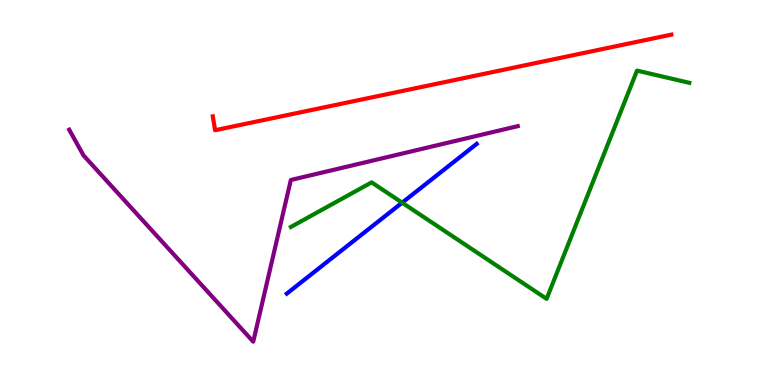[{'lines': ['blue', 'red'], 'intersections': []}, {'lines': ['green', 'red'], 'intersections': []}, {'lines': ['purple', 'red'], 'intersections': []}, {'lines': ['blue', 'green'], 'intersections': [{'x': 5.19, 'y': 4.74}]}, {'lines': ['blue', 'purple'], 'intersections': []}, {'lines': ['green', 'purple'], 'intersections': []}]